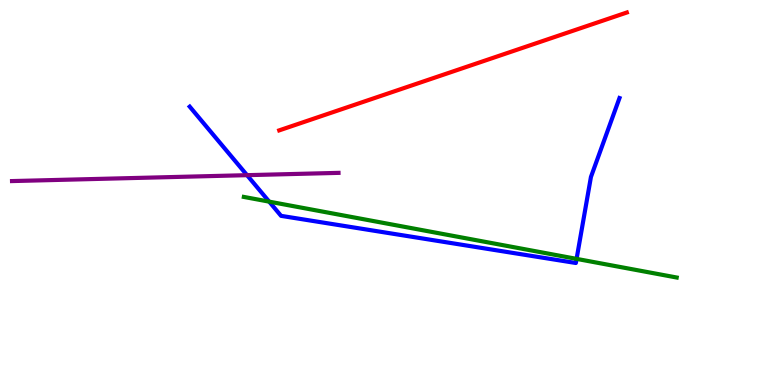[{'lines': ['blue', 'red'], 'intersections': []}, {'lines': ['green', 'red'], 'intersections': []}, {'lines': ['purple', 'red'], 'intersections': []}, {'lines': ['blue', 'green'], 'intersections': [{'x': 3.47, 'y': 4.76}, {'x': 7.44, 'y': 3.28}]}, {'lines': ['blue', 'purple'], 'intersections': [{'x': 3.19, 'y': 5.45}]}, {'lines': ['green', 'purple'], 'intersections': []}]